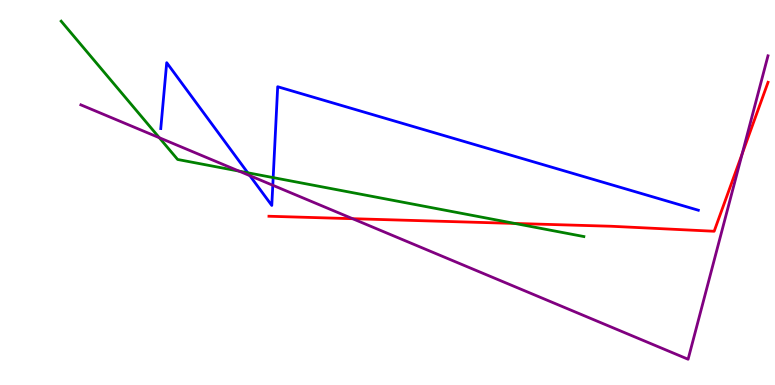[{'lines': ['blue', 'red'], 'intersections': []}, {'lines': ['green', 'red'], 'intersections': [{'x': 6.64, 'y': 4.2}]}, {'lines': ['purple', 'red'], 'intersections': [{'x': 4.55, 'y': 4.32}, {'x': 9.58, 'y': 6.01}]}, {'lines': ['blue', 'green'], 'intersections': [{'x': 3.2, 'y': 5.51}, {'x': 3.52, 'y': 5.39}]}, {'lines': ['blue', 'purple'], 'intersections': [{'x': 3.22, 'y': 5.44}, {'x': 3.52, 'y': 5.19}]}, {'lines': ['green', 'purple'], 'intersections': [{'x': 2.06, 'y': 6.42}, {'x': 3.08, 'y': 5.56}]}]